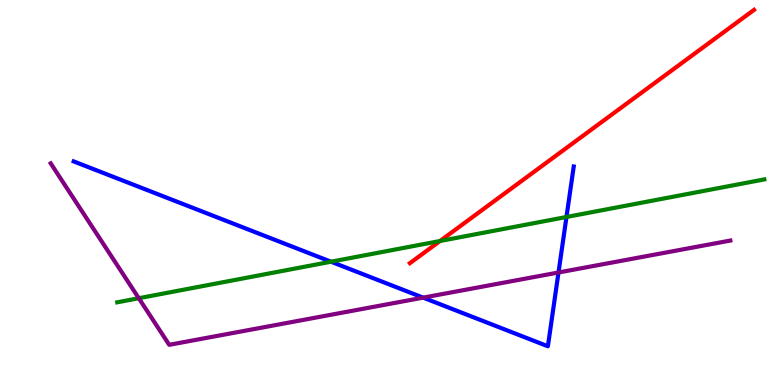[{'lines': ['blue', 'red'], 'intersections': []}, {'lines': ['green', 'red'], 'intersections': [{'x': 5.68, 'y': 3.74}]}, {'lines': ['purple', 'red'], 'intersections': []}, {'lines': ['blue', 'green'], 'intersections': [{'x': 4.27, 'y': 3.2}, {'x': 7.31, 'y': 4.36}]}, {'lines': ['blue', 'purple'], 'intersections': [{'x': 5.46, 'y': 2.27}, {'x': 7.21, 'y': 2.92}]}, {'lines': ['green', 'purple'], 'intersections': [{'x': 1.79, 'y': 2.25}]}]